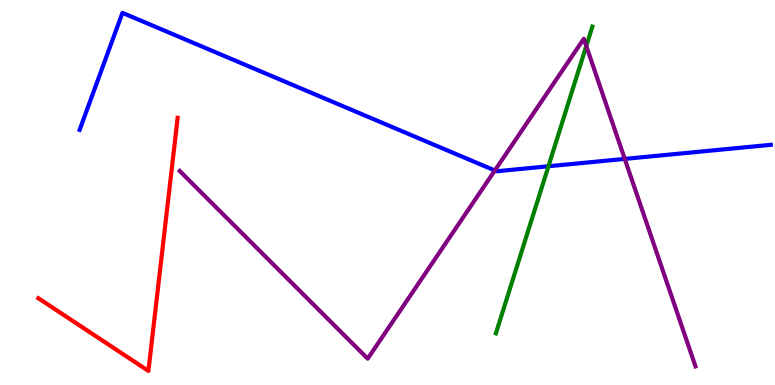[{'lines': ['blue', 'red'], 'intersections': []}, {'lines': ['green', 'red'], 'intersections': []}, {'lines': ['purple', 'red'], 'intersections': []}, {'lines': ['blue', 'green'], 'intersections': [{'x': 7.08, 'y': 5.68}]}, {'lines': ['blue', 'purple'], 'intersections': [{'x': 6.38, 'y': 5.57}, {'x': 8.06, 'y': 5.87}]}, {'lines': ['green', 'purple'], 'intersections': [{'x': 7.56, 'y': 8.8}]}]